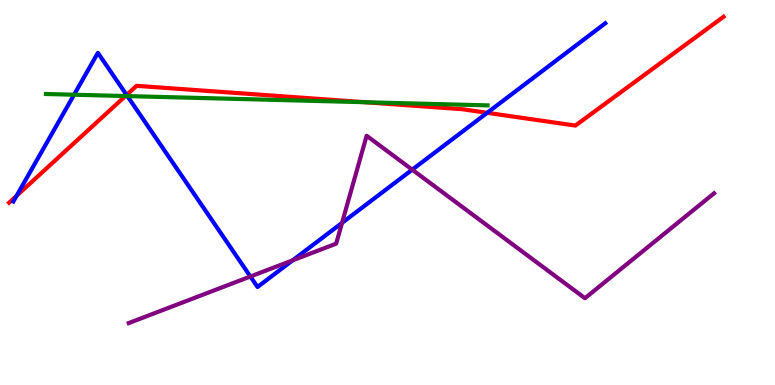[{'lines': ['blue', 'red'], 'intersections': [{'x': 0.214, 'y': 4.92}, {'x': 1.63, 'y': 7.53}, {'x': 6.29, 'y': 7.07}]}, {'lines': ['green', 'red'], 'intersections': [{'x': 1.62, 'y': 7.51}, {'x': 4.71, 'y': 7.35}]}, {'lines': ['purple', 'red'], 'intersections': []}, {'lines': ['blue', 'green'], 'intersections': [{'x': 0.956, 'y': 7.54}, {'x': 1.64, 'y': 7.5}]}, {'lines': ['blue', 'purple'], 'intersections': [{'x': 3.23, 'y': 2.82}, {'x': 3.78, 'y': 3.24}, {'x': 4.41, 'y': 4.21}, {'x': 5.32, 'y': 5.59}]}, {'lines': ['green', 'purple'], 'intersections': []}]